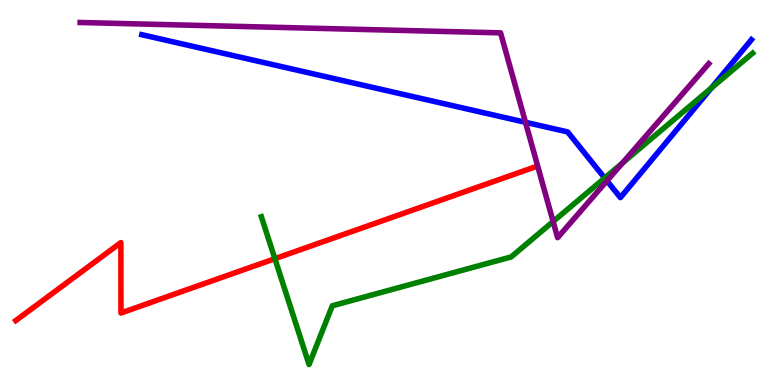[{'lines': ['blue', 'red'], 'intersections': []}, {'lines': ['green', 'red'], 'intersections': [{'x': 3.55, 'y': 3.28}]}, {'lines': ['purple', 'red'], 'intersections': []}, {'lines': ['blue', 'green'], 'intersections': [{'x': 7.8, 'y': 5.38}, {'x': 9.18, 'y': 7.71}]}, {'lines': ['blue', 'purple'], 'intersections': [{'x': 6.78, 'y': 6.82}, {'x': 7.83, 'y': 5.3}]}, {'lines': ['green', 'purple'], 'intersections': [{'x': 7.14, 'y': 4.25}, {'x': 8.03, 'y': 5.77}]}]